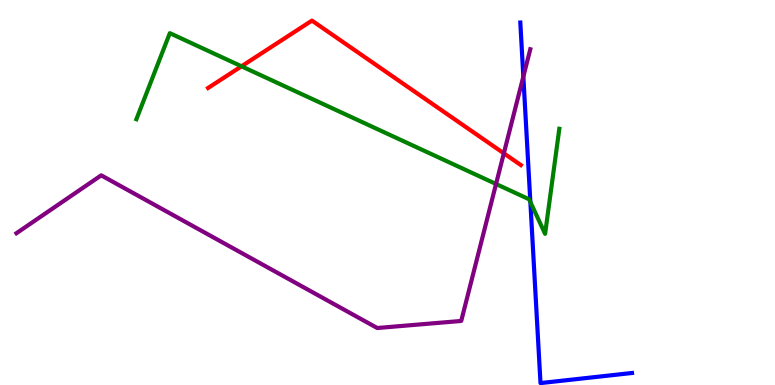[{'lines': ['blue', 'red'], 'intersections': []}, {'lines': ['green', 'red'], 'intersections': [{'x': 3.12, 'y': 8.28}]}, {'lines': ['purple', 'red'], 'intersections': [{'x': 6.5, 'y': 6.02}]}, {'lines': ['blue', 'green'], 'intersections': [{'x': 6.84, 'y': 4.75}]}, {'lines': ['blue', 'purple'], 'intersections': [{'x': 6.75, 'y': 8.01}]}, {'lines': ['green', 'purple'], 'intersections': [{'x': 6.4, 'y': 5.22}]}]